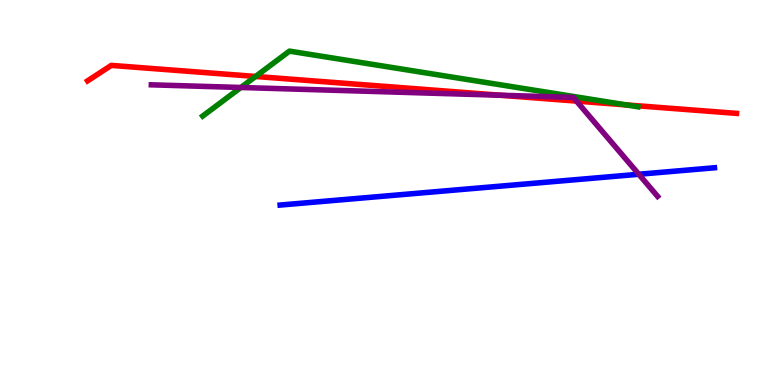[{'lines': ['blue', 'red'], 'intersections': []}, {'lines': ['green', 'red'], 'intersections': [{'x': 3.3, 'y': 8.01}, {'x': 8.08, 'y': 7.27}]}, {'lines': ['purple', 'red'], 'intersections': [{'x': 6.45, 'y': 7.53}, {'x': 7.44, 'y': 7.37}]}, {'lines': ['blue', 'green'], 'intersections': []}, {'lines': ['blue', 'purple'], 'intersections': [{'x': 8.24, 'y': 5.47}]}, {'lines': ['green', 'purple'], 'intersections': [{'x': 3.11, 'y': 7.73}]}]